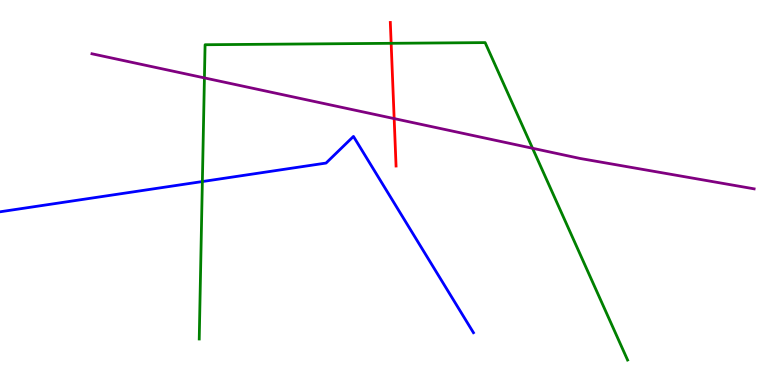[{'lines': ['blue', 'red'], 'intersections': []}, {'lines': ['green', 'red'], 'intersections': [{'x': 5.05, 'y': 8.88}]}, {'lines': ['purple', 'red'], 'intersections': [{'x': 5.09, 'y': 6.92}]}, {'lines': ['blue', 'green'], 'intersections': [{'x': 2.61, 'y': 5.28}]}, {'lines': ['blue', 'purple'], 'intersections': []}, {'lines': ['green', 'purple'], 'intersections': [{'x': 2.64, 'y': 7.98}, {'x': 6.87, 'y': 6.15}]}]